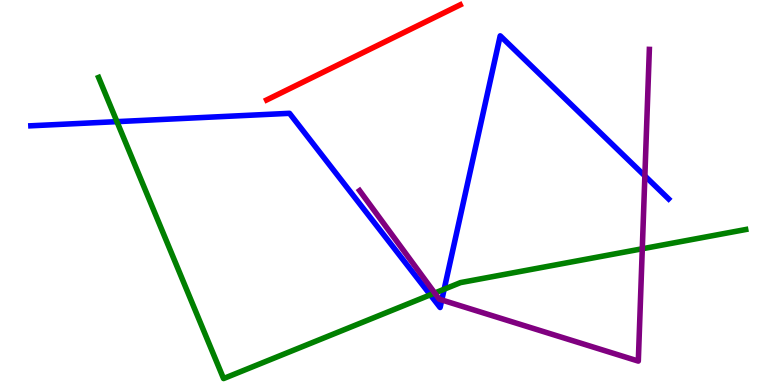[{'lines': ['blue', 'red'], 'intersections': []}, {'lines': ['green', 'red'], 'intersections': []}, {'lines': ['purple', 'red'], 'intersections': []}, {'lines': ['blue', 'green'], 'intersections': [{'x': 1.51, 'y': 6.84}, {'x': 5.55, 'y': 2.34}, {'x': 5.73, 'y': 2.49}]}, {'lines': ['blue', 'purple'], 'intersections': [{'x': 5.7, 'y': 2.21}, {'x': 8.32, 'y': 5.43}]}, {'lines': ['green', 'purple'], 'intersections': [{'x': 5.61, 'y': 2.39}, {'x': 8.29, 'y': 3.54}]}]